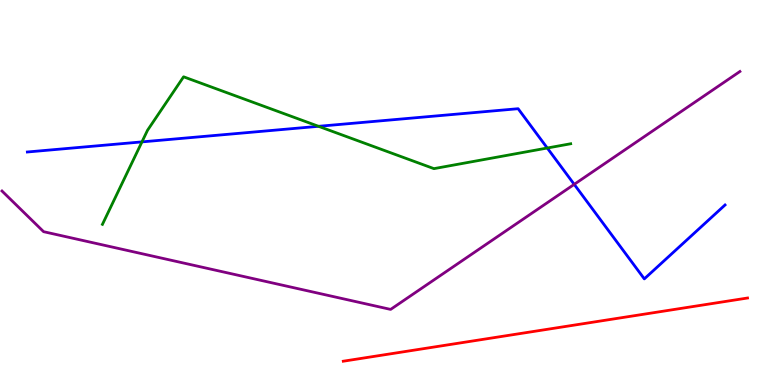[{'lines': ['blue', 'red'], 'intersections': []}, {'lines': ['green', 'red'], 'intersections': []}, {'lines': ['purple', 'red'], 'intersections': []}, {'lines': ['blue', 'green'], 'intersections': [{'x': 1.83, 'y': 6.31}, {'x': 4.11, 'y': 6.72}, {'x': 7.06, 'y': 6.16}]}, {'lines': ['blue', 'purple'], 'intersections': [{'x': 7.41, 'y': 5.21}]}, {'lines': ['green', 'purple'], 'intersections': []}]